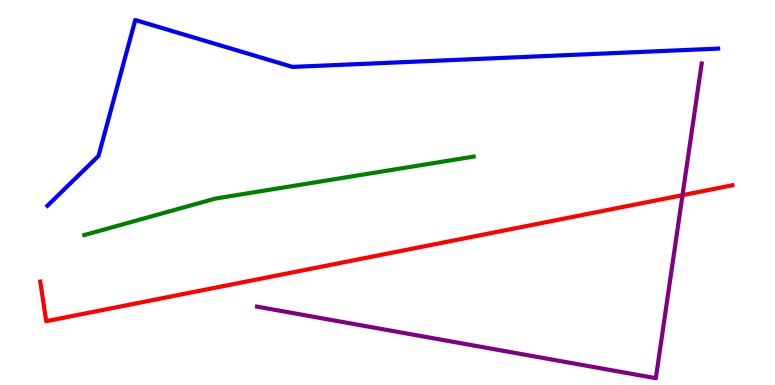[{'lines': ['blue', 'red'], 'intersections': []}, {'lines': ['green', 'red'], 'intersections': []}, {'lines': ['purple', 'red'], 'intersections': [{'x': 8.81, 'y': 4.93}]}, {'lines': ['blue', 'green'], 'intersections': []}, {'lines': ['blue', 'purple'], 'intersections': []}, {'lines': ['green', 'purple'], 'intersections': []}]